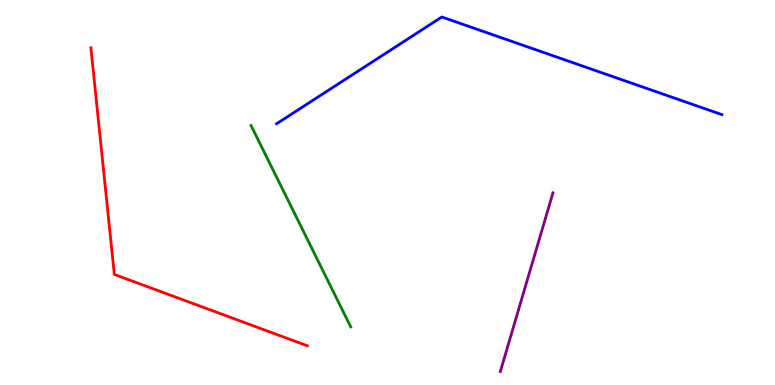[{'lines': ['blue', 'red'], 'intersections': []}, {'lines': ['green', 'red'], 'intersections': []}, {'lines': ['purple', 'red'], 'intersections': []}, {'lines': ['blue', 'green'], 'intersections': []}, {'lines': ['blue', 'purple'], 'intersections': []}, {'lines': ['green', 'purple'], 'intersections': []}]